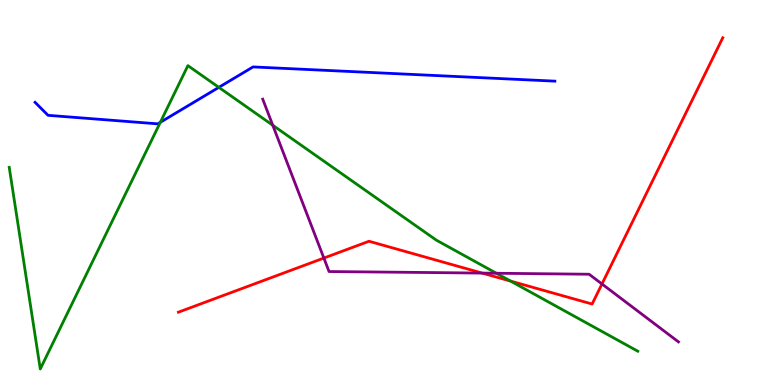[{'lines': ['blue', 'red'], 'intersections': []}, {'lines': ['green', 'red'], 'intersections': [{'x': 6.59, 'y': 2.7}]}, {'lines': ['purple', 'red'], 'intersections': [{'x': 4.18, 'y': 3.3}, {'x': 6.22, 'y': 2.91}, {'x': 7.77, 'y': 2.62}]}, {'lines': ['blue', 'green'], 'intersections': [{'x': 2.07, 'y': 6.82}, {'x': 2.82, 'y': 7.73}]}, {'lines': ['blue', 'purple'], 'intersections': []}, {'lines': ['green', 'purple'], 'intersections': [{'x': 3.52, 'y': 6.75}, {'x': 6.4, 'y': 2.9}]}]